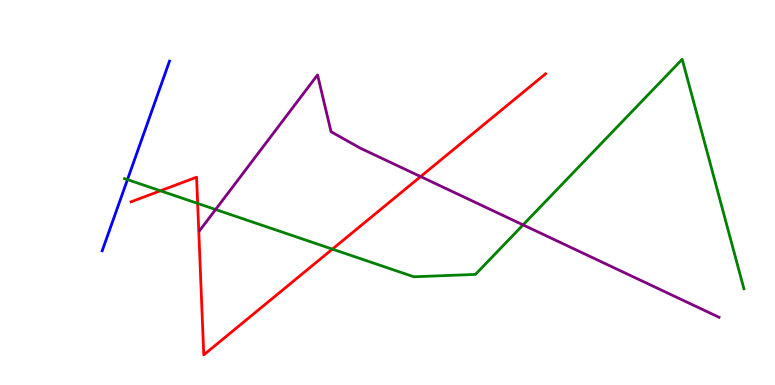[{'lines': ['blue', 'red'], 'intersections': []}, {'lines': ['green', 'red'], 'intersections': [{'x': 2.07, 'y': 5.04}, {'x': 2.55, 'y': 4.72}, {'x': 4.29, 'y': 3.53}]}, {'lines': ['purple', 'red'], 'intersections': [{'x': 5.43, 'y': 5.41}]}, {'lines': ['blue', 'green'], 'intersections': [{'x': 1.64, 'y': 5.34}]}, {'lines': ['blue', 'purple'], 'intersections': []}, {'lines': ['green', 'purple'], 'intersections': [{'x': 2.78, 'y': 4.56}, {'x': 6.75, 'y': 4.16}]}]